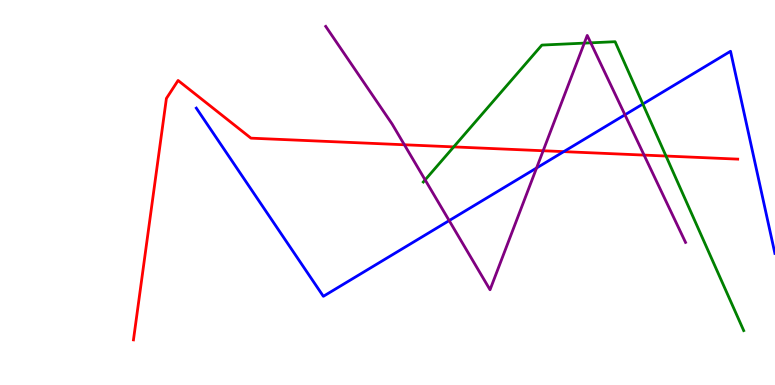[{'lines': ['blue', 'red'], 'intersections': [{'x': 7.27, 'y': 6.06}]}, {'lines': ['green', 'red'], 'intersections': [{'x': 5.85, 'y': 6.18}, {'x': 8.59, 'y': 5.95}]}, {'lines': ['purple', 'red'], 'intersections': [{'x': 5.22, 'y': 6.24}, {'x': 7.01, 'y': 6.08}, {'x': 8.31, 'y': 5.97}]}, {'lines': ['blue', 'green'], 'intersections': [{'x': 8.29, 'y': 7.3}]}, {'lines': ['blue', 'purple'], 'intersections': [{'x': 5.8, 'y': 4.27}, {'x': 6.92, 'y': 5.64}, {'x': 8.06, 'y': 7.02}]}, {'lines': ['green', 'purple'], 'intersections': [{'x': 5.49, 'y': 5.33}, {'x': 7.54, 'y': 8.88}, {'x': 7.62, 'y': 8.89}]}]